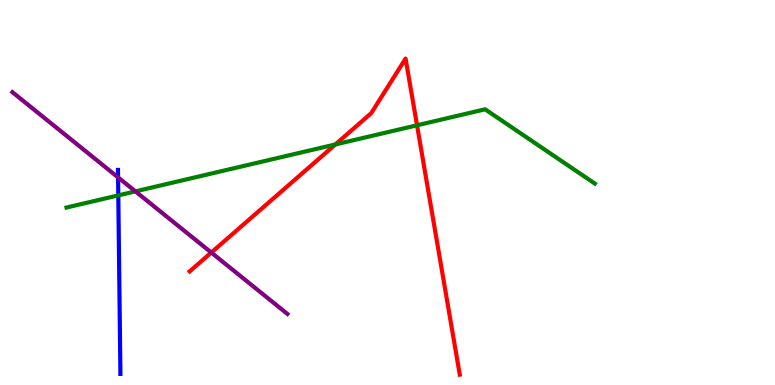[{'lines': ['blue', 'red'], 'intersections': []}, {'lines': ['green', 'red'], 'intersections': [{'x': 4.33, 'y': 6.25}, {'x': 5.38, 'y': 6.75}]}, {'lines': ['purple', 'red'], 'intersections': [{'x': 2.73, 'y': 3.44}]}, {'lines': ['blue', 'green'], 'intersections': [{'x': 1.53, 'y': 4.93}]}, {'lines': ['blue', 'purple'], 'intersections': [{'x': 1.52, 'y': 5.39}]}, {'lines': ['green', 'purple'], 'intersections': [{'x': 1.75, 'y': 5.03}]}]